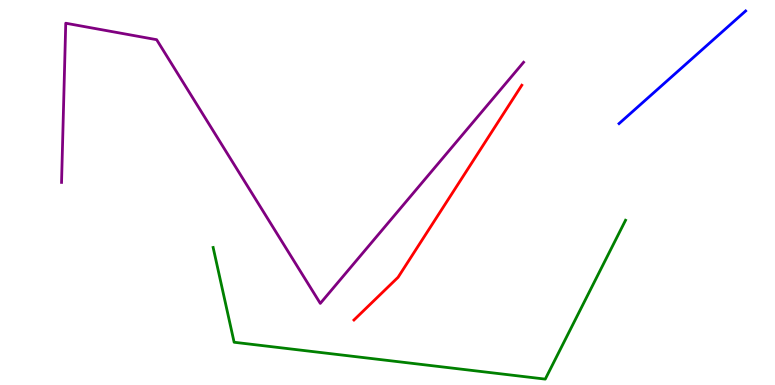[{'lines': ['blue', 'red'], 'intersections': []}, {'lines': ['green', 'red'], 'intersections': []}, {'lines': ['purple', 'red'], 'intersections': []}, {'lines': ['blue', 'green'], 'intersections': []}, {'lines': ['blue', 'purple'], 'intersections': []}, {'lines': ['green', 'purple'], 'intersections': []}]